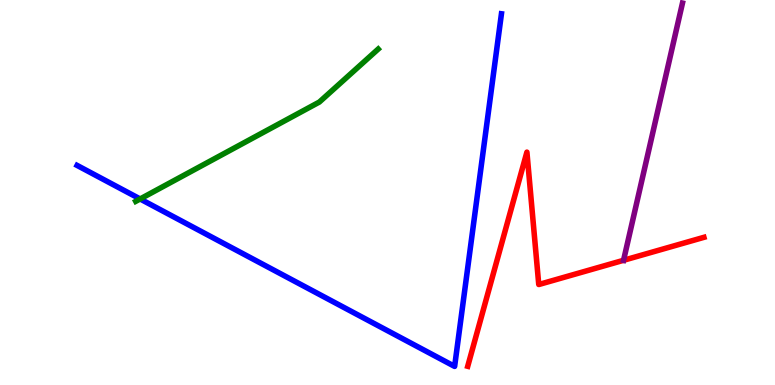[{'lines': ['blue', 'red'], 'intersections': []}, {'lines': ['green', 'red'], 'intersections': []}, {'lines': ['purple', 'red'], 'intersections': [{'x': 8.05, 'y': 3.24}]}, {'lines': ['blue', 'green'], 'intersections': [{'x': 1.81, 'y': 4.83}]}, {'lines': ['blue', 'purple'], 'intersections': []}, {'lines': ['green', 'purple'], 'intersections': []}]